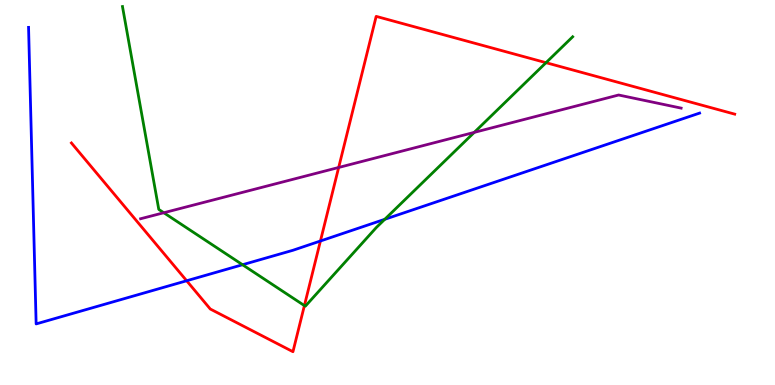[{'lines': ['blue', 'red'], 'intersections': [{'x': 2.41, 'y': 2.71}, {'x': 4.13, 'y': 3.74}]}, {'lines': ['green', 'red'], 'intersections': [{'x': 3.93, 'y': 2.06}, {'x': 7.05, 'y': 8.37}]}, {'lines': ['purple', 'red'], 'intersections': [{'x': 4.37, 'y': 5.65}]}, {'lines': ['blue', 'green'], 'intersections': [{'x': 3.13, 'y': 3.12}, {'x': 4.96, 'y': 4.3}]}, {'lines': ['blue', 'purple'], 'intersections': []}, {'lines': ['green', 'purple'], 'intersections': [{'x': 2.11, 'y': 4.47}, {'x': 6.12, 'y': 6.56}]}]